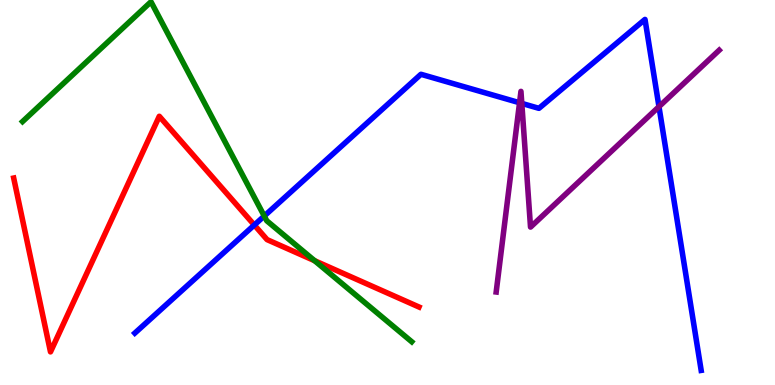[{'lines': ['blue', 'red'], 'intersections': [{'x': 3.28, 'y': 4.16}]}, {'lines': ['green', 'red'], 'intersections': [{'x': 4.06, 'y': 3.23}]}, {'lines': ['purple', 'red'], 'intersections': []}, {'lines': ['blue', 'green'], 'intersections': [{'x': 3.41, 'y': 4.39}]}, {'lines': ['blue', 'purple'], 'intersections': [{'x': 6.7, 'y': 7.33}, {'x': 6.73, 'y': 7.31}, {'x': 8.5, 'y': 7.23}]}, {'lines': ['green', 'purple'], 'intersections': []}]